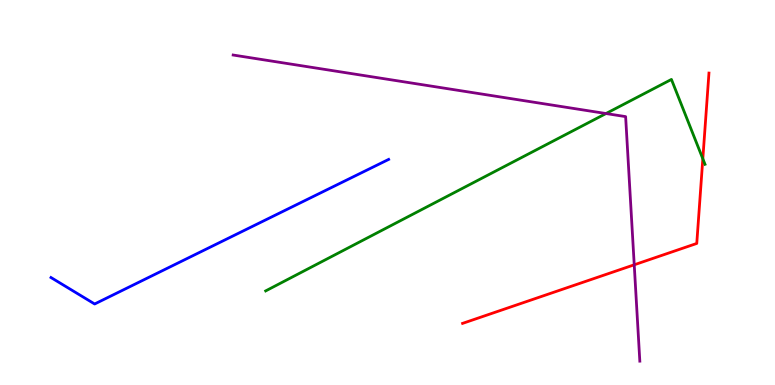[{'lines': ['blue', 'red'], 'intersections': []}, {'lines': ['green', 'red'], 'intersections': [{'x': 9.07, 'y': 5.88}]}, {'lines': ['purple', 'red'], 'intersections': [{'x': 8.18, 'y': 3.12}]}, {'lines': ['blue', 'green'], 'intersections': []}, {'lines': ['blue', 'purple'], 'intersections': []}, {'lines': ['green', 'purple'], 'intersections': [{'x': 7.82, 'y': 7.05}]}]